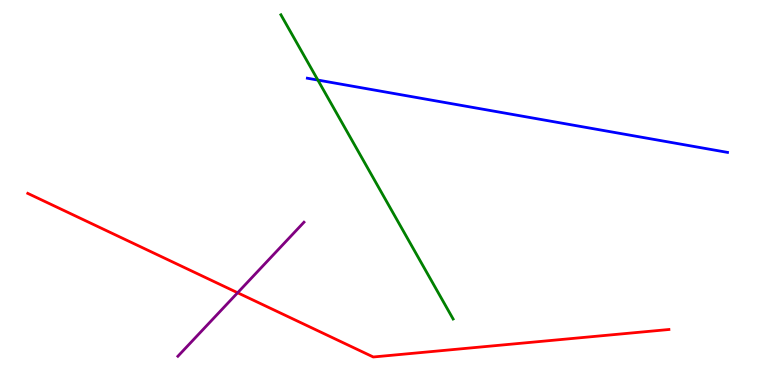[{'lines': ['blue', 'red'], 'intersections': []}, {'lines': ['green', 'red'], 'intersections': []}, {'lines': ['purple', 'red'], 'intersections': [{'x': 3.07, 'y': 2.4}]}, {'lines': ['blue', 'green'], 'intersections': [{'x': 4.1, 'y': 7.92}]}, {'lines': ['blue', 'purple'], 'intersections': []}, {'lines': ['green', 'purple'], 'intersections': []}]